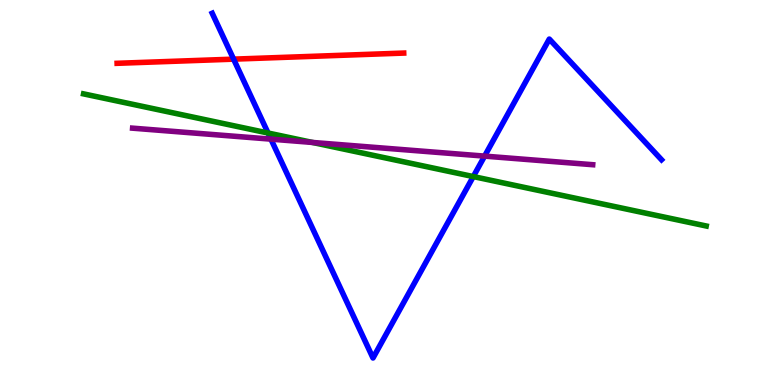[{'lines': ['blue', 'red'], 'intersections': [{'x': 3.01, 'y': 8.46}]}, {'lines': ['green', 'red'], 'intersections': []}, {'lines': ['purple', 'red'], 'intersections': []}, {'lines': ['blue', 'green'], 'intersections': [{'x': 3.46, 'y': 6.54}, {'x': 6.11, 'y': 5.41}]}, {'lines': ['blue', 'purple'], 'intersections': [{'x': 3.5, 'y': 6.39}, {'x': 6.25, 'y': 5.94}]}, {'lines': ['green', 'purple'], 'intersections': [{'x': 4.03, 'y': 6.3}]}]